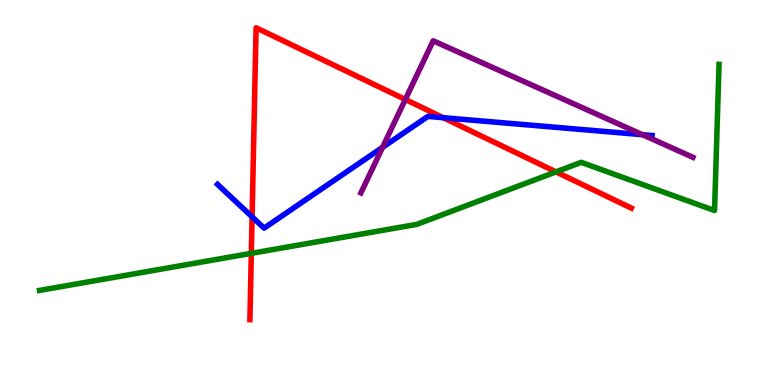[{'lines': ['blue', 'red'], 'intersections': [{'x': 3.25, 'y': 4.37}, {'x': 5.72, 'y': 6.94}]}, {'lines': ['green', 'red'], 'intersections': [{'x': 3.24, 'y': 3.42}, {'x': 7.17, 'y': 5.54}]}, {'lines': ['purple', 'red'], 'intersections': [{'x': 5.23, 'y': 7.42}]}, {'lines': ['blue', 'green'], 'intersections': []}, {'lines': ['blue', 'purple'], 'intersections': [{'x': 4.94, 'y': 6.17}, {'x': 8.29, 'y': 6.5}]}, {'lines': ['green', 'purple'], 'intersections': []}]